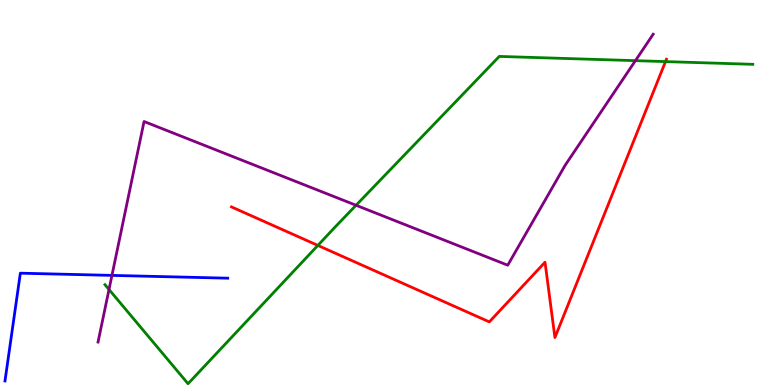[{'lines': ['blue', 'red'], 'intersections': []}, {'lines': ['green', 'red'], 'intersections': [{'x': 4.1, 'y': 3.63}, {'x': 8.59, 'y': 8.4}]}, {'lines': ['purple', 'red'], 'intersections': []}, {'lines': ['blue', 'green'], 'intersections': []}, {'lines': ['blue', 'purple'], 'intersections': [{'x': 1.44, 'y': 2.85}]}, {'lines': ['green', 'purple'], 'intersections': [{'x': 1.41, 'y': 2.48}, {'x': 4.59, 'y': 4.67}, {'x': 8.2, 'y': 8.42}]}]